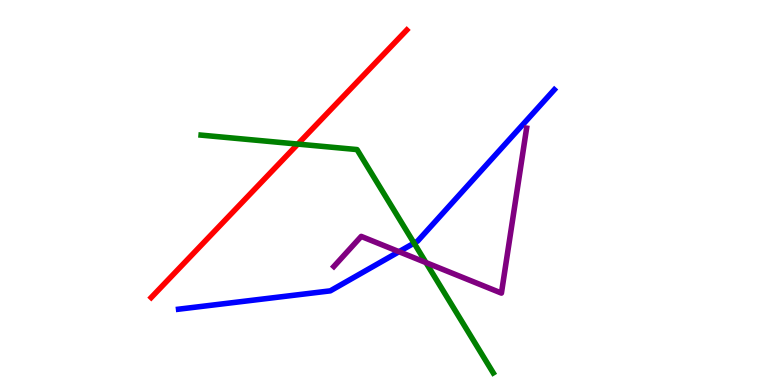[{'lines': ['blue', 'red'], 'intersections': []}, {'lines': ['green', 'red'], 'intersections': [{'x': 3.84, 'y': 6.26}]}, {'lines': ['purple', 'red'], 'intersections': []}, {'lines': ['blue', 'green'], 'intersections': [{'x': 5.34, 'y': 3.69}]}, {'lines': ['blue', 'purple'], 'intersections': [{'x': 5.15, 'y': 3.46}]}, {'lines': ['green', 'purple'], 'intersections': [{'x': 5.5, 'y': 3.18}]}]